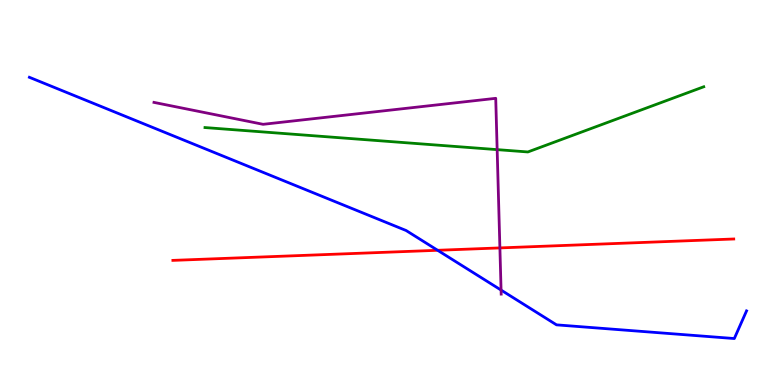[{'lines': ['blue', 'red'], 'intersections': [{'x': 5.65, 'y': 3.5}]}, {'lines': ['green', 'red'], 'intersections': []}, {'lines': ['purple', 'red'], 'intersections': [{'x': 6.45, 'y': 3.56}]}, {'lines': ['blue', 'green'], 'intersections': []}, {'lines': ['blue', 'purple'], 'intersections': [{'x': 6.47, 'y': 2.47}]}, {'lines': ['green', 'purple'], 'intersections': [{'x': 6.41, 'y': 6.11}]}]